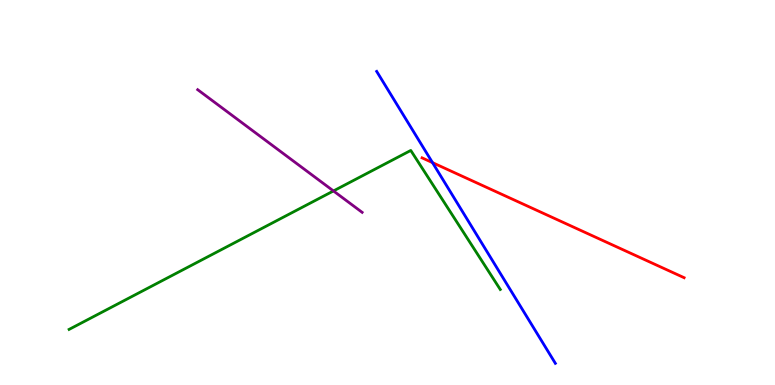[{'lines': ['blue', 'red'], 'intersections': [{'x': 5.58, 'y': 5.78}]}, {'lines': ['green', 'red'], 'intersections': []}, {'lines': ['purple', 'red'], 'intersections': []}, {'lines': ['blue', 'green'], 'intersections': []}, {'lines': ['blue', 'purple'], 'intersections': []}, {'lines': ['green', 'purple'], 'intersections': [{'x': 4.3, 'y': 5.04}]}]